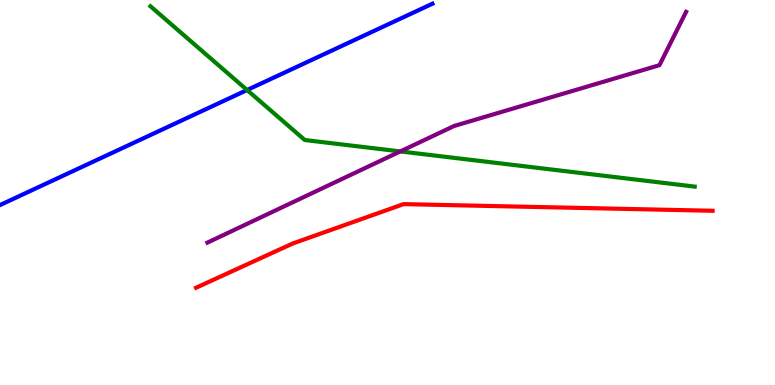[{'lines': ['blue', 'red'], 'intersections': []}, {'lines': ['green', 'red'], 'intersections': []}, {'lines': ['purple', 'red'], 'intersections': []}, {'lines': ['blue', 'green'], 'intersections': [{'x': 3.19, 'y': 7.66}]}, {'lines': ['blue', 'purple'], 'intersections': []}, {'lines': ['green', 'purple'], 'intersections': [{'x': 5.17, 'y': 6.07}]}]